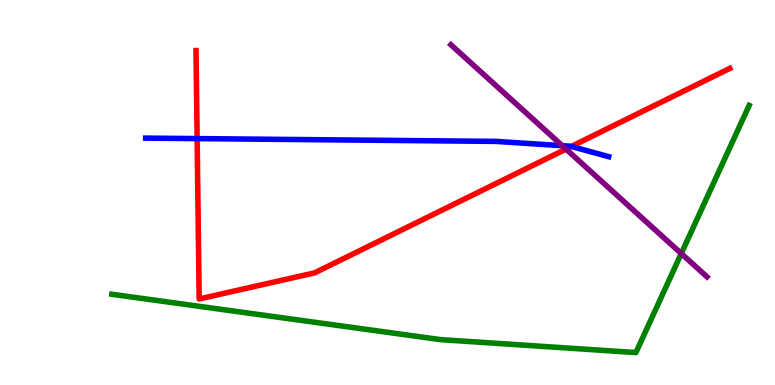[{'lines': ['blue', 'red'], 'intersections': [{'x': 2.54, 'y': 6.4}, {'x': 7.37, 'y': 6.2}]}, {'lines': ['green', 'red'], 'intersections': []}, {'lines': ['purple', 'red'], 'intersections': [{'x': 7.3, 'y': 6.13}]}, {'lines': ['blue', 'green'], 'intersections': []}, {'lines': ['blue', 'purple'], 'intersections': [{'x': 7.26, 'y': 6.22}]}, {'lines': ['green', 'purple'], 'intersections': [{'x': 8.79, 'y': 3.41}]}]